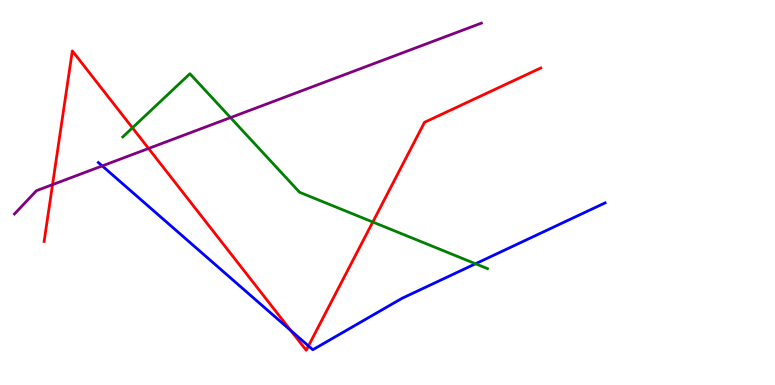[{'lines': ['blue', 'red'], 'intersections': [{'x': 3.75, 'y': 1.42}, {'x': 3.98, 'y': 1.01}]}, {'lines': ['green', 'red'], 'intersections': [{'x': 1.71, 'y': 6.68}, {'x': 4.81, 'y': 4.23}]}, {'lines': ['purple', 'red'], 'intersections': [{'x': 0.678, 'y': 5.2}, {'x': 1.92, 'y': 6.14}]}, {'lines': ['blue', 'green'], 'intersections': [{'x': 6.14, 'y': 3.15}]}, {'lines': ['blue', 'purple'], 'intersections': [{'x': 1.32, 'y': 5.69}]}, {'lines': ['green', 'purple'], 'intersections': [{'x': 2.97, 'y': 6.95}]}]